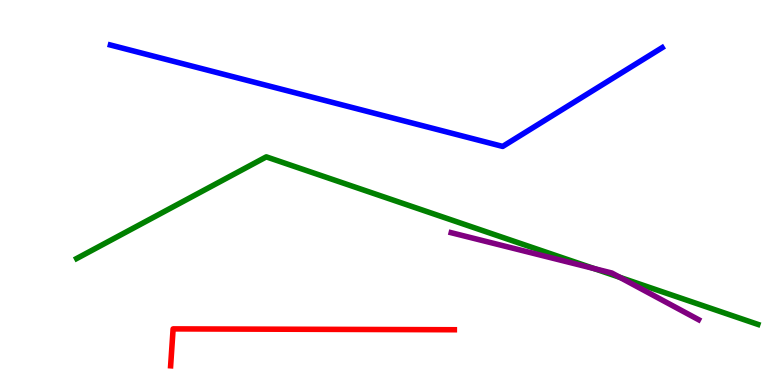[{'lines': ['blue', 'red'], 'intersections': []}, {'lines': ['green', 'red'], 'intersections': []}, {'lines': ['purple', 'red'], 'intersections': []}, {'lines': ['blue', 'green'], 'intersections': []}, {'lines': ['blue', 'purple'], 'intersections': []}, {'lines': ['green', 'purple'], 'intersections': [{'x': 7.67, 'y': 3.02}, {'x': 8.0, 'y': 2.8}]}]